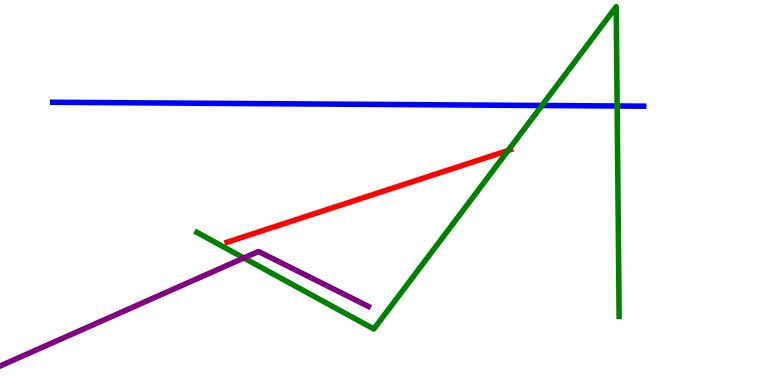[{'lines': ['blue', 'red'], 'intersections': []}, {'lines': ['green', 'red'], 'intersections': [{'x': 6.56, 'y': 6.09}]}, {'lines': ['purple', 'red'], 'intersections': []}, {'lines': ['blue', 'green'], 'intersections': [{'x': 6.99, 'y': 7.26}, {'x': 7.96, 'y': 7.25}]}, {'lines': ['blue', 'purple'], 'intersections': []}, {'lines': ['green', 'purple'], 'intersections': [{'x': 3.15, 'y': 3.3}]}]